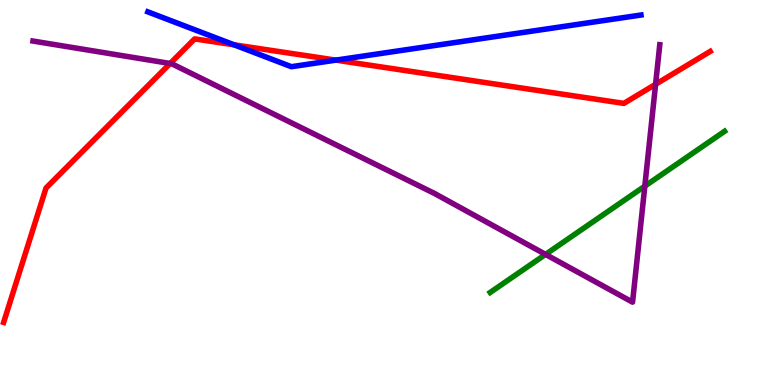[{'lines': ['blue', 'red'], 'intersections': [{'x': 3.02, 'y': 8.84}, {'x': 4.33, 'y': 8.44}]}, {'lines': ['green', 'red'], 'intersections': []}, {'lines': ['purple', 'red'], 'intersections': [{'x': 2.2, 'y': 8.35}, {'x': 8.46, 'y': 7.81}]}, {'lines': ['blue', 'green'], 'intersections': []}, {'lines': ['blue', 'purple'], 'intersections': []}, {'lines': ['green', 'purple'], 'intersections': [{'x': 7.04, 'y': 3.39}, {'x': 8.32, 'y': 5.17}]}]